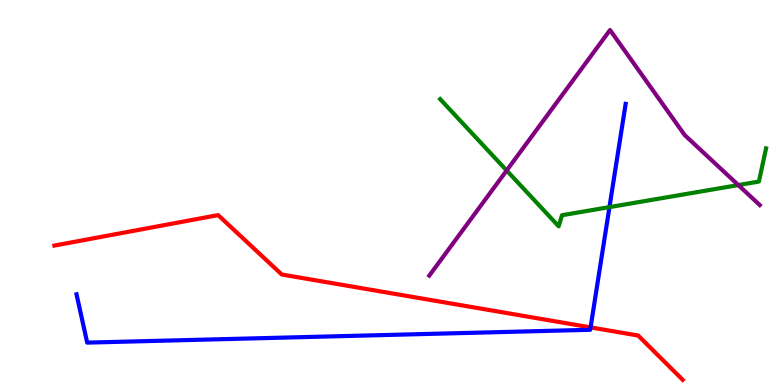[{'lines': ['blue', 'red'], 'intersections': [{'x': 7.62, 'y': 1.5}]}, {'lines': ['green', 'red'], 'intersections': []}, {'lines': ['purple', 'red'], 'intersections': []}, {'lines': ['blue', 'green'], 'intersections': [{'x': 7.86, 'y': 4.62}]}, {'lines': ['blue', 'purple'], 'intersections': []}, {'lines': ['green', 'purple'], 'intersections': [{'x': 6.54, 'y': 5.57}, {'x': 9.53, 'y': 5.19}]}]